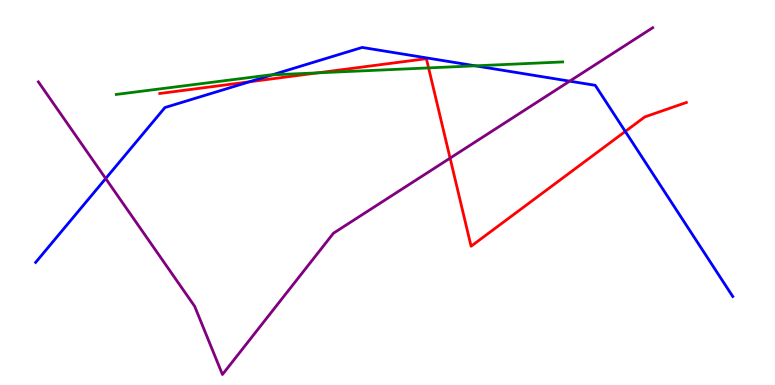[{'lines': ['blue', 'red'], 'intersections': [{'x': 3.22, 'y': 7.88}, {'x': 8.07, 'y': 6.59}]}, {'lines': ['green', 'red'], 'intersections': [{'x': 4.1, 'y': 8.11}, {'x': 5.53, 'y': 8.24}]}, {'lines': ['purple', 'red'], 'intersections': [{'x': 5.81, 'y': 5.89}]}, {'lines': ['blue', 'green'], 'intersections': [{'x': 3.51, 'y': 8.06}, {'x': 6.13, 'y': 8.29}]}, {'lines': ['blue', 'purple'], 'intersections': [{'x': 1.36, 'y': 5.36}, {'x': 7.35, 'y': 7.89}]}, {'lines': ['green', 'purple'], 'intersections': []}]